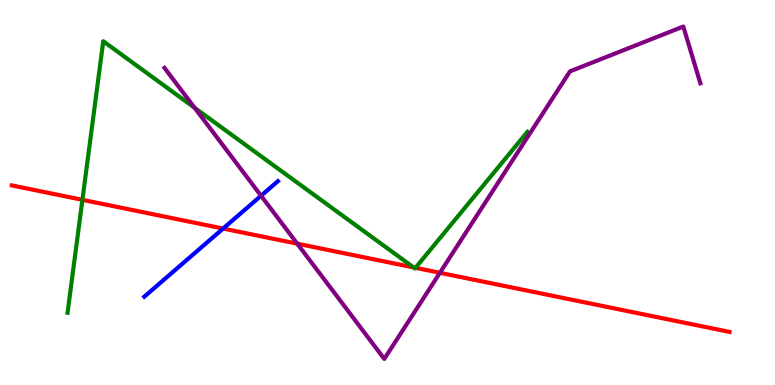[{'lines': ['blue', 'red'], 'intersections': [{'x': 2.88, 'y': 4.06}]}, {'lines': ['green', 'red'], 'intersections': [{'x': 1.06, 'y': 4.81}, {'x': 5.34, 'y': 3.05}, {'x': 5.36, 'y': 3.04}]}, {'lines': ['purple', 'red'], 'intersections': [{'x': 3.84, 'y': 3.67}, {'x': 5.68, 'y': 2.91}]}, {'lines': ['blue', 'green'], 'intersections': []}, {'lines': ['blue', 'purple'], 'intersections': [{'x': 3.37, 'y': 4.92}]}, {'lines': ['green', 'purple'], 'intersections': [{'x': 2.51, 'y': 7.2}]}]